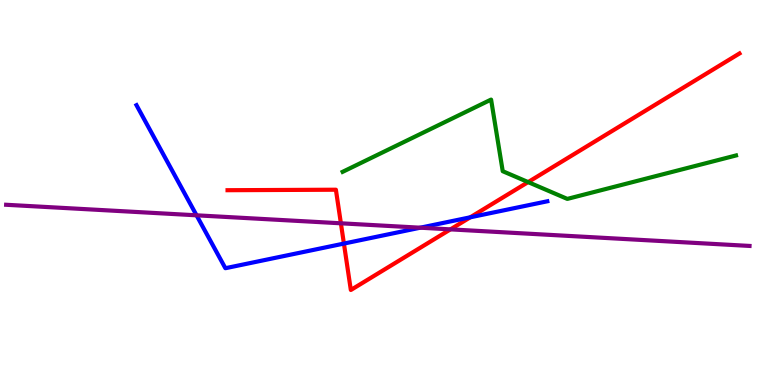[{'lines': ['blue', 'red'], 'intersections': [{'x': 4.44, 'y': 3.67}, {'x': 6.07, 'y': 4.36}]}, {'lines': ['green', 'red'], 'intersections': [{'x': 6.81, 'y': 5.27}]}, {'lines': ['purple', 'red'], 'intersections': [{'x': 4.4, 'y': 4.2}, {'x': 5.81, 'y': 4.04}]}, {'lines': ['blue', 'green'], 'intersections': []}, {'lines': ['blue', 'purple'], 'intersections': [{'x': 2.54, 'y': 4.41}, {'x': 5.42, 'y': 4.09}]}, {'lines': ['green', 'purple'], 'intersections': []}]